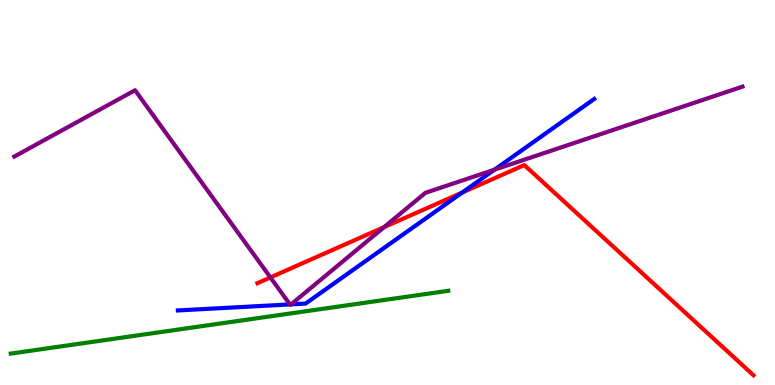[{'lines': ['blue', 'red'], 'intersections': [{'x': 5.96, 'y': 5.0}]}, {'lines': ['green', 'red'], 'intersections': []}, {'lines': ['purple', 'red'], 'intersections': [{'x': 3.49, 'y': 2.79}, {'x': 4.96, 'y': 4.1}]}, {'lines': ['blue', 'green'], 'intersections': []}, {'lines': ['blue', 'purple'], 'intersections': [{'x': 3.74, 'y': 2.09}, {'x': 3.76, 'y': 2.09}, {'x': 6.38, 'y': 5.59}]}, {'lines': ['green', 'purple'], 'intersections': []}]